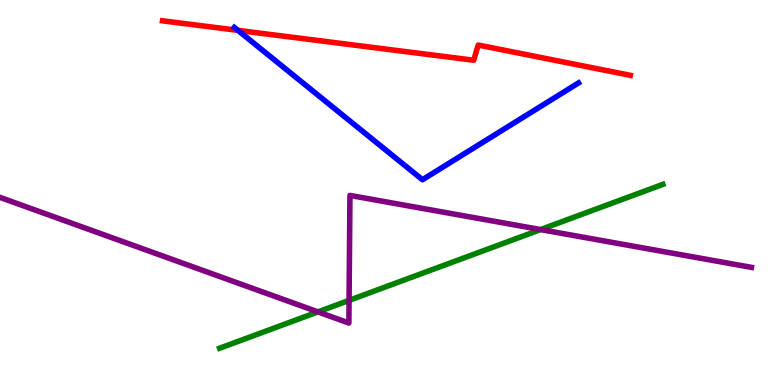[{'lines': ['blue', 'red'], 'intersections': [{'x': 3.07, 'y': 9.21}]}, {'lines': ['green', 'red'], 'intersections': []}, {'lines': ['purple', 'red'], 'intersections': []}, {'lines': ['blue', 'green'], 'intersections': []}, {'lines': ['blue', 'purple'], 'intersections': []}, {'lines': ['green', 'purple'], 'intersections': [{'x': 4.1, 'y': 1.9}, {'x': 4.5, 'y': 2.2}, {'x': 6.98, 'y': 4.04}]}]